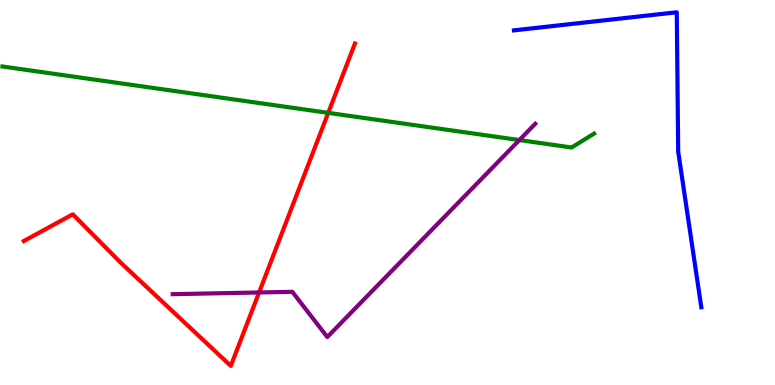[{'lines': ['blue', 'red'], 'intersections': []}, {'lines': ['green', 'red'], 'intersections': [{'x': 4.24, 'y': 7.07}]}, {'lines': ['purple', 'red'], 'intersections': [{'x': 3.34, 'y': 2.4}]}, {'lines': ['blue', 'green'], 'intersections': []}, {'lines': ['blue', 'purple'], 'intersections': []}, {'lines': ['green', 'purple'], 'intersections': [{'x': 6.7, 'y': 6.36}]}]